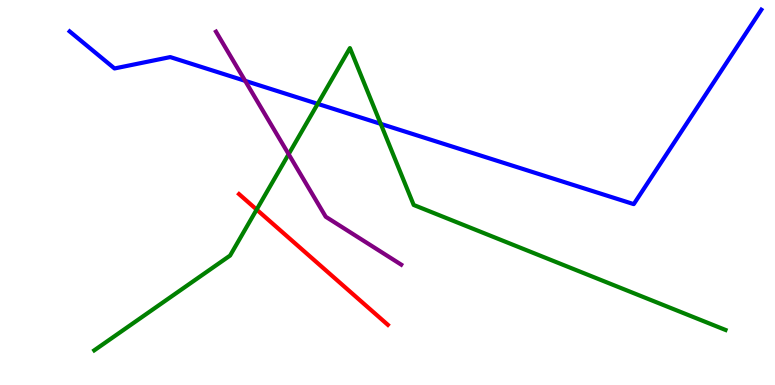[{'lines': ['blue', 'red'], 'intersections': []}, {'lines': ['green', 'red'], 'intersections': [{'x': 3.31, 'y': 4.56}]}, {'lines': ['purple', 'red'], 'intersections': []}, {'lines': ['blue', 'green'], 'intersections': [{'x': 4.1, 'y': 7.3}, {'x': 4.91, 'y': 6.78}]}, {'lines': ['blue', 'purple'], 'intersections': [{'x': 3.16, 'y': 7.9}]}, {'lines': ['green', 'purple'], 'intersections': [{'x': 3.72, 'y': 6.0}]}]